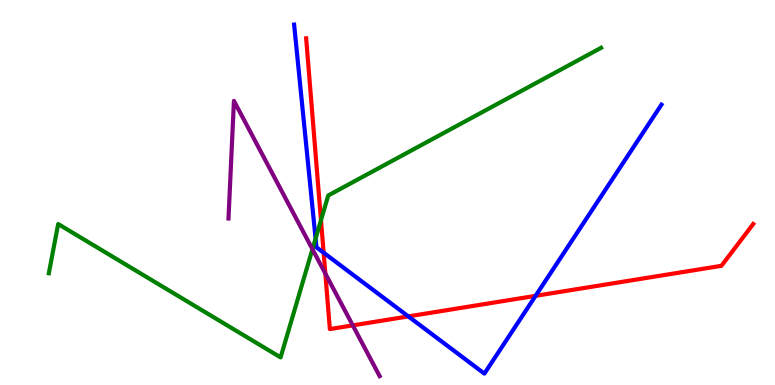[{'lines': ['blue', 'red'], 'intersections': [{'x': 4.18, 'y': 3.44}, {'x': 5.27, 'y': 1.78}, {'x': 6.91, 'y': 2.32}]}, {'lines': ['green', 'red'], 'intersections': [{'x': 4.14, 'y': 4.28}]}, {'lines': ['purple', 'red'], 'intersections': [{'x': 4.2, 'y': 2.9}, {'x': 4.55, 'y': 1.55}]}, {'lines': ['blue', 'green'], 'intersections': [{'x': 4.07, 'y': 3.8}]}, {'lines': ['blue', 'purple'], 'intersections': []}, {'lines': ['green', 'purple'], 'intersections': [{'x': 4.03, 'y': 3.53}]}]